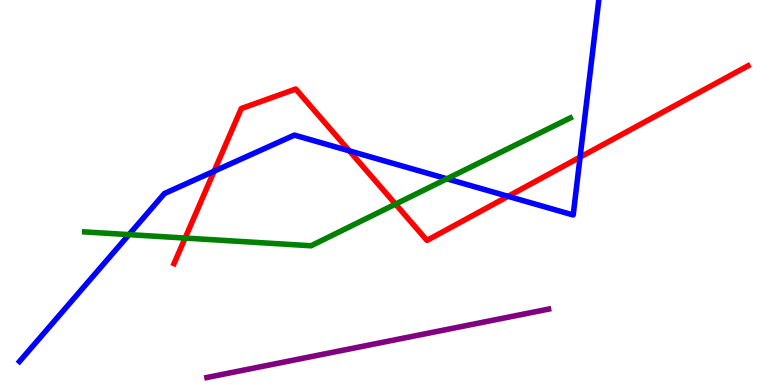[{'lines': ['blue', 'red'], 'intersections': [{'x': 2.76, 'y': 5.55}, {'x': 4.51, 'y': 6.08}, {'x': 6.56, 'y': 4.9}, {'x': 7.48, 'y': 5.92}]}, {'lines': ['green', 'red'], 'intersections': [{'x': 2.39, 'y': 3.82}, {'x': 5.1, 'y': 4.7}]}, {'lines': ['purple', 'red'], 'intersections': []}, {'lines': ['blue', 'green'], 'intersections': [{'x': 1.66, 'y': 3.91}, {'x': 5.77, 'y': 5.36}]}, {'lines': ['blue', 'purple'], 'intersections': []}, {'lines': ['green', 'purple'], 'intersections': []}]